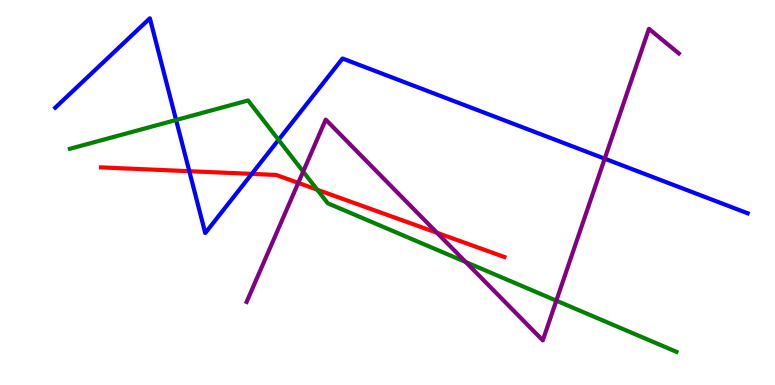[{'lines': ['blue', 'red'], 'intersections': [{'x': 2.44, 'y': 5.55}, {'x': 3.25, 'y': 5.48}]}, {'lines': ['green', 'red'], 'intersections': [{'x': 4.09, 'y': 5.07}]}, {'lines': ['purple', 'red'], 'intersections': [{'x': 3.85, 'y': 5.25}, {'x': 5.64, 'y': 3.95}]}, {'lines': ['blue', 'green'], 'intersections': [{'x': 2.27, 'y': 6.88}, {'x': 3.59, 'y': 6.37}]}, {'lines': ['blue', 'purple'], 'intersections': [{'x': 7.8, 'y': 5.88}]}, {'lines': ['green', 'purple'], 'intersections': [{'x': 3.91, 'y': 5.54}, {'x': 6.01, 'y': 3.19}, {'x': 7.18, 'y': 2.19}]}]